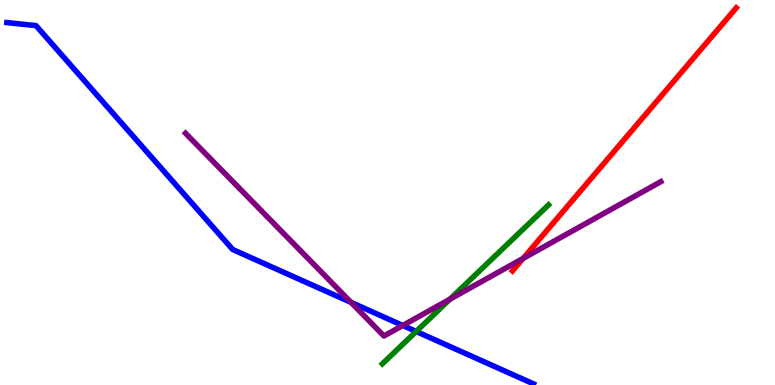[{'lines': ['blue', 'red'], 'intersections': []}, {'lines': ['green', 'red'], 'intersections': []}, {'lines': ['purple', 'red'], 'intersections': [{'x': 6.75, 'y': 3.29}]}, {'lines': ['blue', 'green'], 'intersections': [{'x': 5.37, 'y': 1.39}]}, {'lines': ['blue', 'purple'], 'intersections': [{'x': 4.53, 'y': 2.15}, {'x': 5.2, 'y': 1.55}]}, {'lines': ['green', 'purple'], 'intersections': [{'x': 5.81, 'y': 2.23}]}]